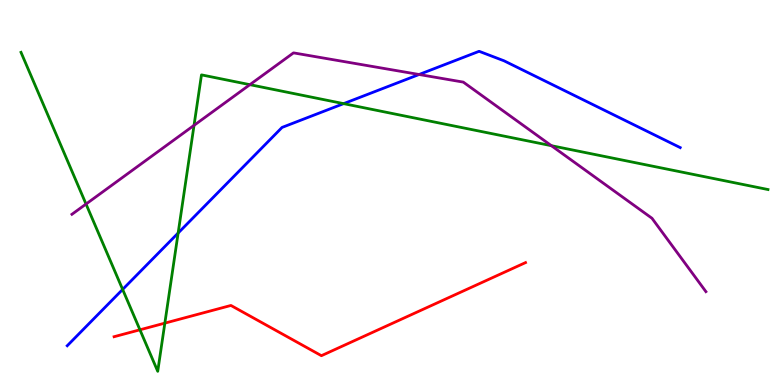[{'lines': ['blue', 'red'], 'intersections': []}, {'lines': ['green', 'red'], 'intersections': [{'x': 1.81, 'y': 1.43}, {'x': 2.13, 'y': 1.61}]}, {'lines': ['purple', 'red'], 'intersections': []}, {'lines': ['blue', 'green'], 'intersections': [{'x': 1.58, 'y': 2.48}, {'x': 2.3, 'y': 3.95}, {'x': 4.43, 'y': 7.31}]}, {'lines': ['blue', 'purple'], 'intersections': [{'x': 5.41, 'y': 8.07}]}, {'lines': ['green', 'purple'], 'intersections': [{'x': 1.11, 'y': 4.7}, {'x': 2.5, 'y': 6.74}, {'x': 3.22, 'y': 7.8}, {'x': 7.11, 'y': 6.22}]}]